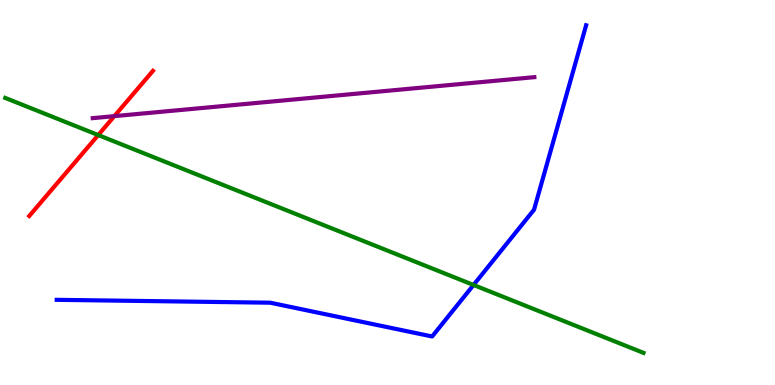[{'lines': ['blue', 'red'], 'intersections': []}, {'lines': ['green', 'red'], 'intersections': [{'x': 1.27, 'y': 6.49}]}, {'lines': ['purple', 'red'], 'intersections': [{'x': 1.48, 'y': 6.98}]}, {'lines': ['blue', 'green'], 'intersections': [{'x': 6.11, 'y': 2.6}]}, {'lines': ['blue', 'purple'], 'intersections': []}, {'lines': ['green', 'purple'], 'intersections': []}]